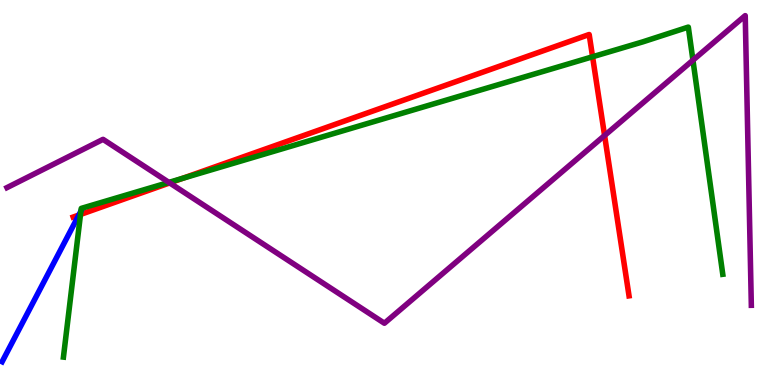[{'lines': ['blue', 'red'], 'intersections': [{'x': 1.02, 'y': 4.41}]}, {'lines': ['green', 'red'], 'intersections': [{'x': 1.04, 'y': 4.43}, {'x': 2.36, 'y': 5.37}, {'x': 7.65, 'y': 8.53}]}, {'lines': ['purple', 'red'], 'intersections': [{'x': 2.19, 'y': 5.25}, {'x': 7.8, 'y': 6.48}]}, {'lines': ['blue', 'green'], 'intersections': []}, {'lines': ['blue', 'purple'], 'intersections': []}, {'lines': ['green', 'purple'], 'intersections': [{'x': 2.18, 'y': 5.26}, {'x': 8.94, 'y': 8.44}]}]